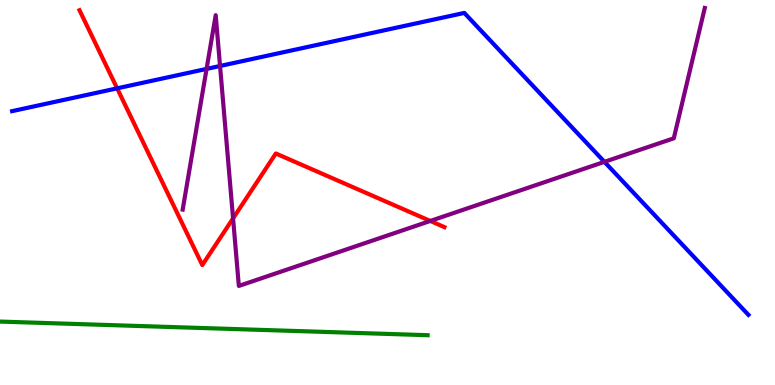[{'lines': ['blue', 'red'], 'intersections': [{'x': 1.51, 'y': 7.71}]}, {'lines': ['green', 'red'], 'intersections': []}, {'lines': ['purple', 'red'], 'intersections': [{'x': 3.01, 'y': 4.33}, {'x': 5.55, 'y': 4.26}]}, {'lines': ['blue', 'green'], 'intersections': []}, {'lines': ['blue', 'purple'], 'intersections': [{'x': 2.67, 'y': 8.21}, {'x': 2.84, 'y': 8.29}, {'x': 7.8, 'y': 5.8}]}, {'lines': ['green', 'purple'], 'intersections': []}]